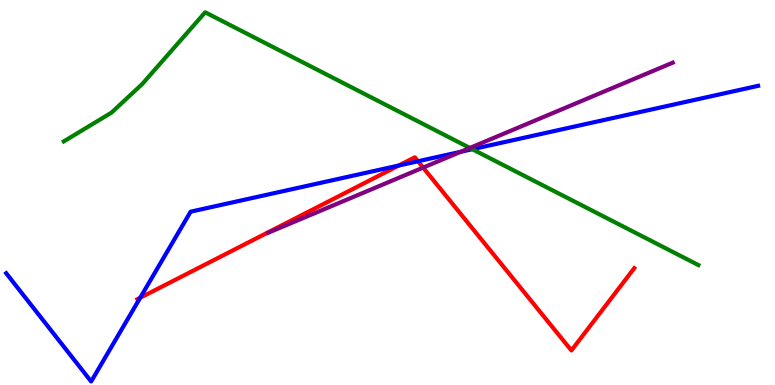[{'lines': ['blue', 'red'], 'intersections': [{'x': 1.81, 'y': 2.27}, {'x': 5.15, 'y': 5.7}, {'x': 5.39, 'y': 5.81}]}, {'lines': ['green', 'red'], 'intersections': []}, {'lines': ['purple', 'red'], 'intersections': [{'x': 5.46, 'y': 5.65}]}, {'lines': ['blue', 'green'], 'intersections': [{'x': 6.09, 'y': 6.12}]}, {'lines': ['blue', 'purple'], 'intersections': [{'x': 5.95, 'y': 6.06}]}, {'lines': ['green', 'purple'], 'intersections': [{'x': 6.06, 'y': 6.16}]}]